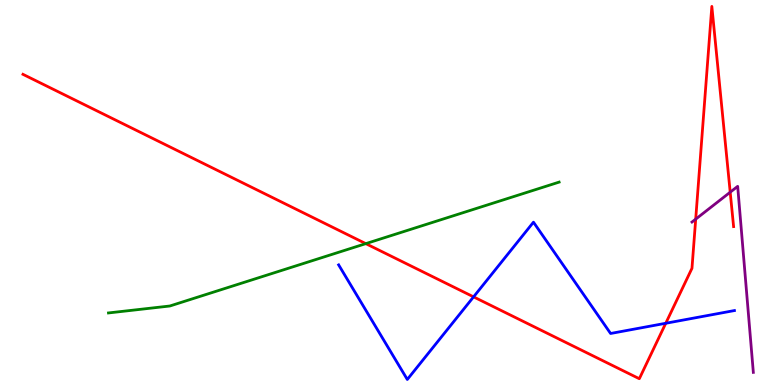[{'lines': ['blue', 'red'], 'intersections': [{'x': 6.11, 'y': 2.29}, {'x': 8.59, 'y': 1.6}]}, {'lines': ['green', 'red'], 'intersections': [{'x': 4.72, 'y': 3.67}]}, {'lines': ['purple', 'red'], 'intersections': [{'x': 8.98, 'y': 4.31}, {'x': 9.42, 'y': 5.01}]}, {'lines': ['blue', 'green'], 'intersections': []}, {'lines': ['blue', 'purple'], 'intersections': []}, {'lines': ['green', 'purple'], 'intersections': []}]